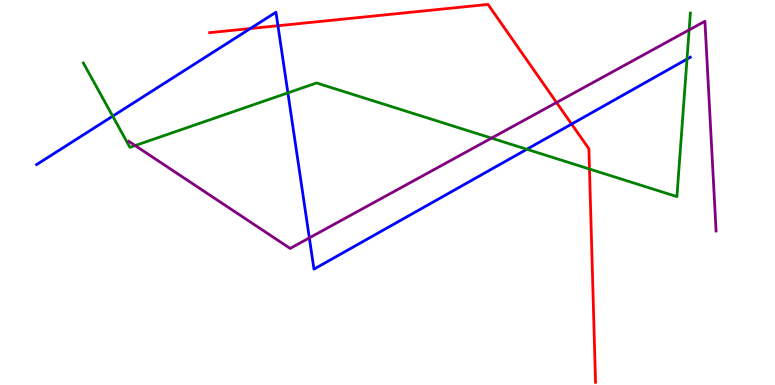[{'lines': ['blue', 'red'], 'intersections': [{'x': 3.23, 'y': 9.26}, {'x': 3.59, 'y': 9.33}, {'x': 7.38, 'y': 6.78}]}, {'lines': ['green', 'red'], 'intersections': [{'x': 7.61, 'y': 5.61}]}, {'lines': ['purple', 'red'], 'intersections': [{'x': 7.18, 'y': 7.34}]}, {'lines': ['blue', 'green'], 'intersections': [{'x': 1.45, 'y': 6.98}, {'x': 3.71, 'y': 7.59}, {'x': 6.8, 'y': 6.12}, {'x': 8.86, 'y': 8.46}]}, {'lines': ['blue', 'purple'], 'intersections': [{'x': 3.99, 'y': 3.82}]}, {'lines': ['green', 'purple'], 'intersections': [{'x': 1.74, 'y': 6.22}, {'x': 6.34, 'y': 6.41}, {'x': 8.89, 'y': 9.22}]}]